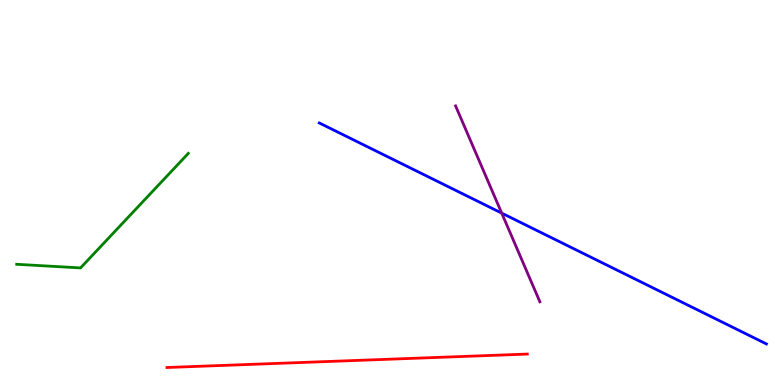[{'lines': ['blue', 'red'], 'intersections': []}, {'lines': ['green', 'red'], 'intersections': []}, {'lines': ['purple', 'red'], 'intersections': []}, {'lines': ['blue', 'green'], 'intersections': []}, {'lines': ['blue', 'purple'], 'intersections': [{'x': 6.47, 'y': 4.46}]}, {'lines': ['green', 'purple'], 'intersections': []}]